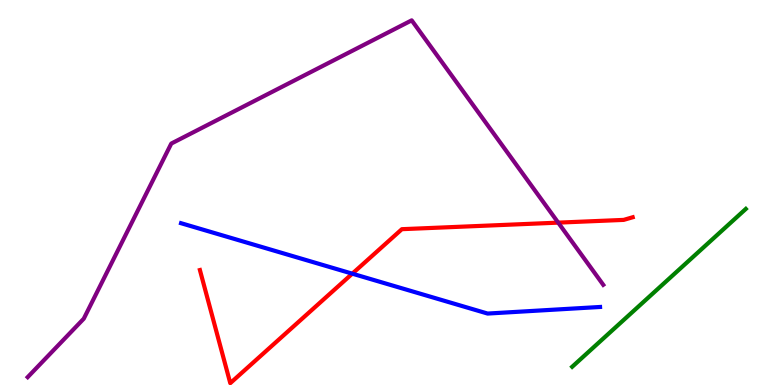[{'lines': ['blue', 'red'], 'intersections': [{'x': 4.55, 'y': 2.89}]}, {'lines': ['green', 'red'], 'intersections': []}, {'lines': ['purple', 'red'], 'intersections': [{'x': 7.2, 'y': 4.22}]}, {'lines': ['blue', 'green'], 'intersections': []}, {'lines': ['blue', 'purple'], 'intersections': []}, {'lines': ['green', 'purple'], 'intersections': []}]